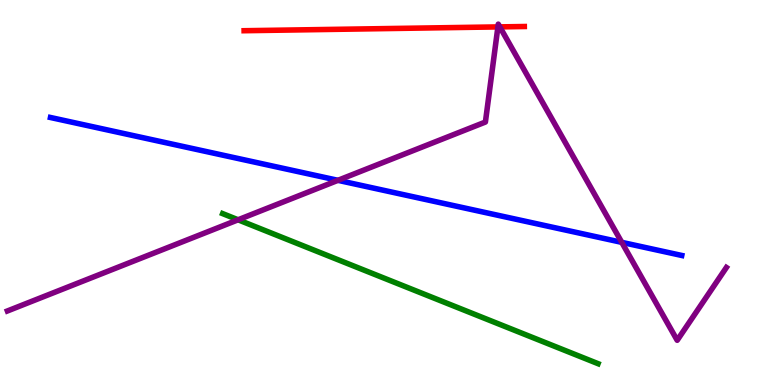[{'lines': ['blue', 'red'], 'intersections': []}, {'lines': ['green', 'red'], 'intersections': []}, {'lines': ['purple', 'red'], 'intersections': [{'x': 6.42, 'y': 9.3}, {'x': 6.45, 'y': 9.3}]}, {'lines': ['blue', 'green'], 'intersections': []}, {'lines': ['blue', 'purple'], 'intersections': [{'x': 4.36, 'y': 5.32}, {'x': 8.02, 'y': 3.71}]}, {'lines': ['green', 'purple'], 'intersections': [{'x': 3.07, 'y': 4.29}]}]